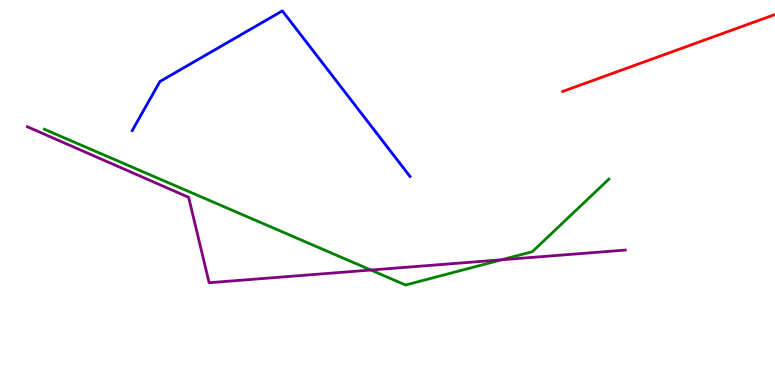[{'lines': ['blue', 'red'], 'intersections': []}, {'lines': ['green', 'red'], 'intersections': []}, {'lines': ['purple', 'red'], 'intersections': []}, {'lines': ['blue', 'green'], 'intersections': []}, {'lines': ['blue', 'purple'], 'intersections': []}, {'lines': ['green', 'purple'], 'intersections': [{'x': 4.79, 'y': 2.99}, {'x': 6.47, 'y': 3.25}]}]